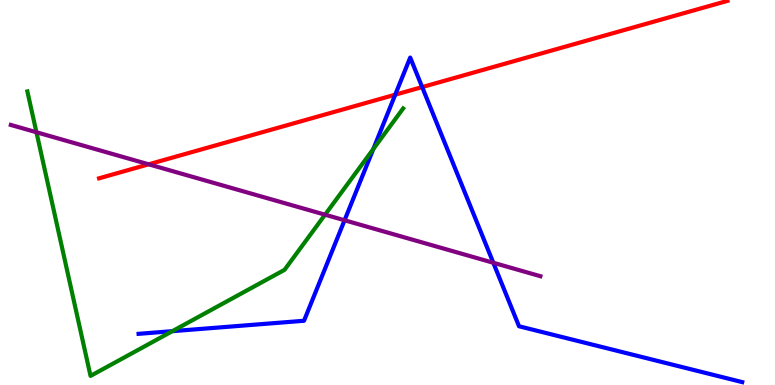[{'lines': ['blue', 'red'], 'intersections': [{'x': 5.1, 'y': 7.54}, {'x': 5.45, 'y': 7.74}]}, {'lines': ['green', 'red'], 'intersections': []}, {'lines': ['purple', 'red'], 'intersections': [{'x': 1.92, 'y': 5.73}]}, {'lines': ['blue', 'green'], 'intersections': [{'x': 2.22, 'y': 1.4}, {'x': 4.82, 'y': 6.13}]}, {'lines': ['blue', 'purple'], 'intersections': [{'x': 4.45, 'y': 4.28}, {'x': 6.37, 'y': 3.18}]}, {'lines': ['green', 'purple'], 'intersections': [{'x': 0.47, 'y': 6.56}, {'x': 4.19, 'y': 4.42}]}]